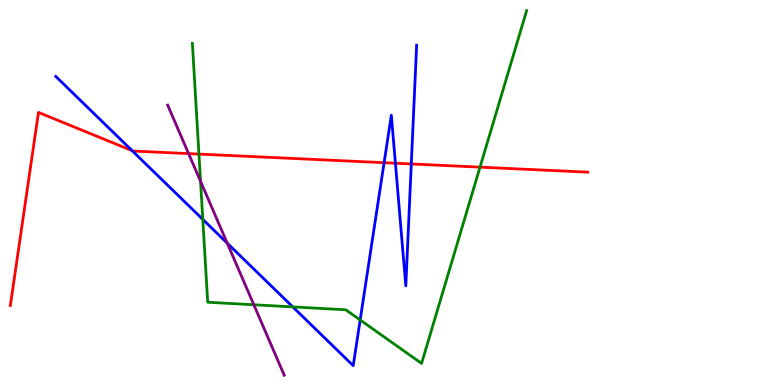[{'lines': ['blue', 'red'], 'intersections': [{'x': 1.7, 'y': 6.09}, {'x': 4.96, 'y': 5.77}, {'x': 5.1, 'y': 5.76}, {'x': 5.31, 'y': 5.74}]}, {'lines': ['green', 'red'], 'intersections': [{'x': 2.57, 'y': 6.0}, {'x': 6.19, 'y': 5.66}]}, {'lines': ['purple', 'red'], 'intersections': [{'x': 2.43, 'y': 6.01}]}, {'lines': ['blue', 'green'], 'intersections': [{'x': 2.62, 'y': 4.3}, {'x': 3.78, 'y': 2.03}, {'x': 4.65, 'y': 1.69}]}, {'lines': ['blue', 'purple'], 'intersections': [{'x': 2.93, 'y': 3.68}]}, {'lines': ['green', 'purple'], 'intersections': [{'x': 2.59, 'y': 5.29}, {'x': 3.28, 'y': 2.08}]}]